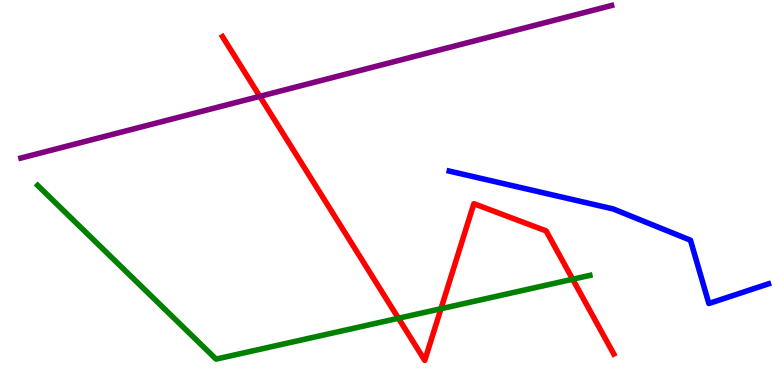[{'lines': ['blue', 'red'], 'intersections': []}, {'lines': ['green', 'red'], 'intersections': [{'x': 5.14, 'y': 1.73}, {'x': 5.69, 'y': 1.98}, {'x': 7.39, 'y': 2.75}]}, {'lines': ['purple', 'red'], 'intersections': [{'x': 3.35, 'y': 7.5}]}, {'lines': ['blue', 'green'], 'intersections': []}, {'lines': ['blue', 'purple'], 'intersections': []}, {'lines': ['green', 'purple'], 'intersections': []}]